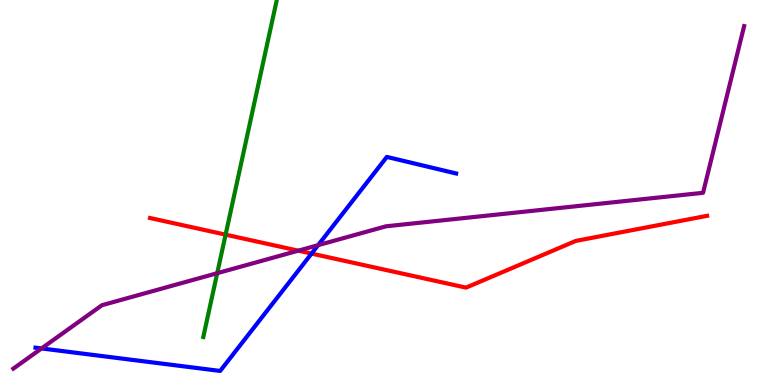[{'lines': ['blue', 'red'], 'intersections': [{'x': 4.02, 'y': 3.41}]}, {'lines': ['green', 'red'], 'intersections': [{'x': 2.91, 'y': 3.9}]}, {'lines': ['purple', 'red'], 'intersections': [{'x': 3.85, 'y': 3.49}]}, {'lines': ['blue', 'green'], 'intersections': []}, {'lines': ['blue', 'purple'], 'intersections': [{'x': 0.536, 'y': 0.95}, {'x': 4.1, 'y': 3.63}]}, {'lines': ['green', 'purple'], 'intersections': [{'x': 2.8, 'y': 2.9}]}]